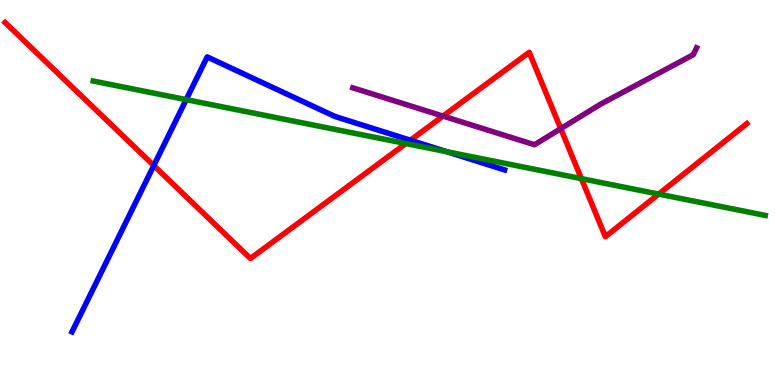[{'lines': ['blue', 'red'], 'intersections': [{'x': 1.98, 'y': 5.7}, {'x': 5.29, 'y': 6.36}]}, {'lines': ['green', 'red'], 'intersections': [{'x': 5.24, 'y': 6.27}, {'x': 7.5, 'y': 5.36}, {'x': 8.5, 'y': 4.96}]}, {'lines': ['purple', 'red'], 'intersections': [{'x': 5.72, 'y': 6.98}, {'x': 7.24, 'y': 6.66}]}, {'lines': ['blue', 'green'], 'intersections': [{'x': 2.4, 'y': 7.41}, {'x': 5.77, 'y': 6.06}]}, {'lines': ['blue', 'purple'], 'intersections': []}, {'lines': ['green', 'purple'], 'intersections': []}]